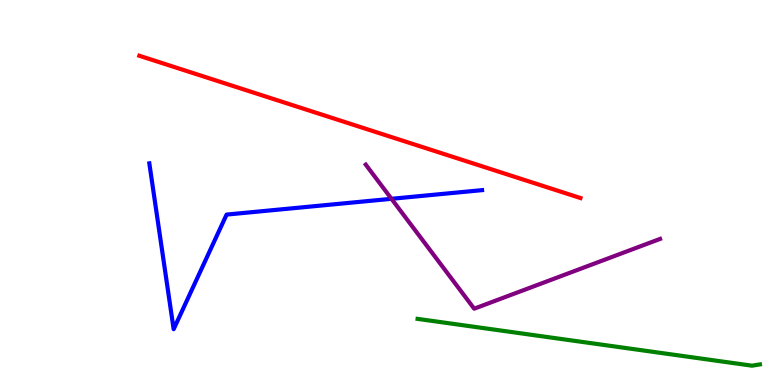[{'lines': ['blue', 'red'], 'intersections': []}, {'lines': ['green', 'red'], 'intersections': []}, {'lines': ['purple', 'red'], 'intersections': []}, {'lines': ['blue', 'green'], 'intersections': []}, {'lines': ['blue', 'purple'], 'intersections': [{'x': 5.05, 'y': 4.84}]}, {'lines': ['green', 'purple'], 'intersections': []}]